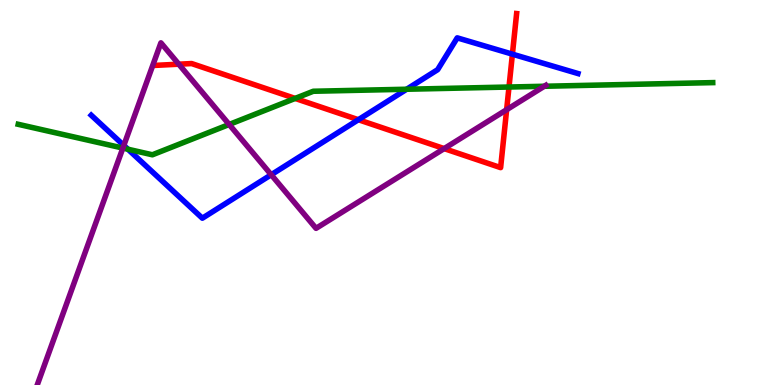[{'lines': ['blue', 'red'], 'intersections': [{'x': 4.62, 'y': 6.89}, {'x': 6.61, 'y': 8.59}]}, {'lines': ['green', 'red'], 'intersections': [{'x': 3.81, 'y': 7.44}, {'x': 6.57, 'y': 7.74}]}, {'lines': ['purple', 'red'], 'intersections': [{'x': 2.31, 'y': 8.33}, {'x': 5.73, 'y': 6.14}, {'x': 6.54, 'y': 7.15}]}, {'lines': ['blue', 'green'], 'intersections': [{'x': 1.65, 'y': 6.12}, {'x': 5.25, 'y': 7.68}]}, {'lines': ['blue', 'purple'], 'intersections': [{'x': 1.6, 'y': 6.22}, {'x': 3.5, 'y': 5.46}]}, {'lines': ['green', 'purple'], 'intersections': [{'x': 1.59, 'y': 6.15}, {'x': 2.96, 'y': 6.77}, {'x': 7.02, 'y': 7.76}]}]